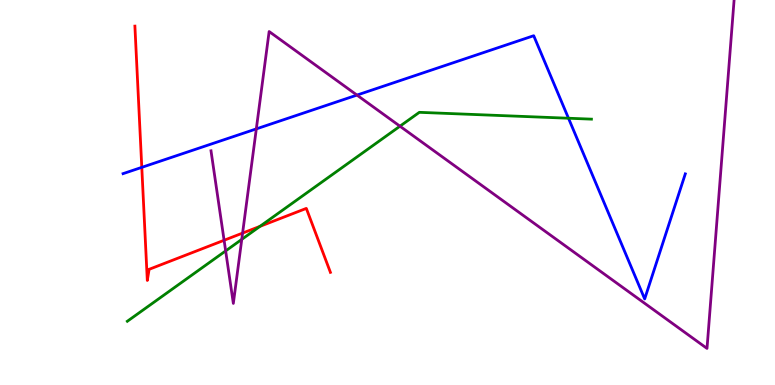[{'lines': ['blue', 'red'], 'intersections': [{'x': 1.83, 'y': 5.65}]}, {'lines': ['green', 'red'], 'intersections': [{'x': 3.35, 'y': 4.12}]}, {'lines': ['purple', 'red'], 'intersections': [{'x': 2.89, 'y': 3.76}, {'x': 3.13, 'y': 3.95}]}, {'lines': ['blue', 'green'], 'intersections': [{'x': 7.34, 'y': 6.93}]}, {'lines': ['blue', 'purple'], 'intersections': [{'x': 3.31, 'y': 6.65}, {'x': 4.61, 'y': 7.53}]}, {'lines': ['green', 'purple'], 'intersections': [{'x': 2.91, 'y': 3.48}, {'x': 3.12, 'y': 3.78}, {'x': 5.16, 'y': 6.72}]}]